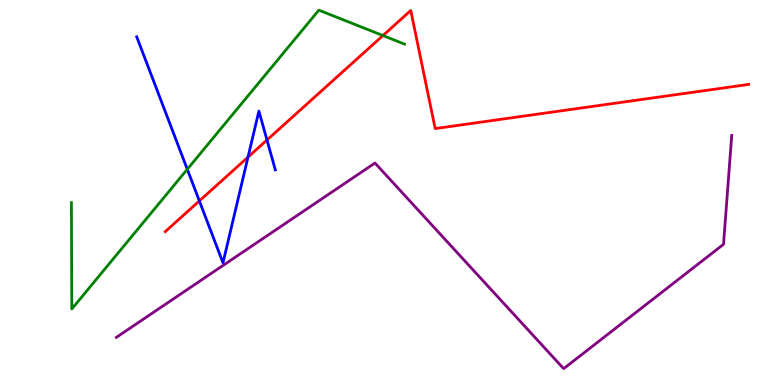[{'lines': ['blue', 'red'], 'intersections': [{'x': 2.57, 'y': 4.78}, {'x': 3.2, 'y': 5.92}, {'x': 3.44, 'y': 6.36}]}, {'lines': ['green', 'red'], 'intersections': [{'x': 4.94, 'y': 9.08}]}, {'lines': ['purple', 'red'], 'intersections': []}, {'lines': ['blue', 'green'], 'intersections': [{'x': 2.42, 'y': 5.6}]}, {'lines': ['blue', 'purple'], 'intersections': []}, {'lines': ['green', 'purple'], 'intersections': []}]